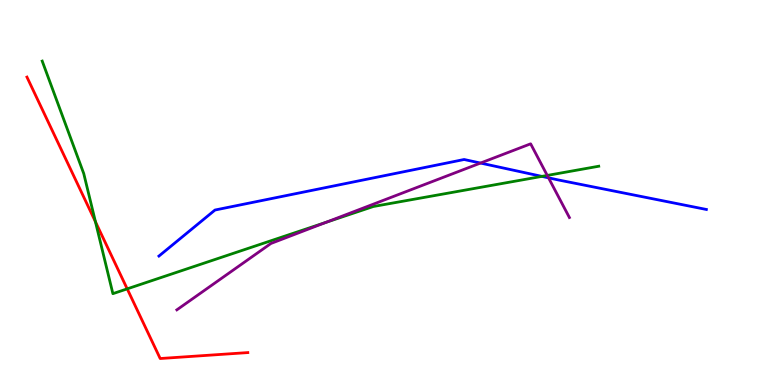[{'lines': ['blue', 'red'], 'intersections': []}, {'lines': ['green', 'red'], 'intersections': [{'x': 1.23, 'y': 4.24}, {'x': 1.64, 'y': 2.5}]}, {'lines': ['purple', 'red'], 'intersections': []}, {'lines': ['blue', 'green'], 'intersections': [{'x': 6.99, 'y': 5.42}]}, {'lines': ['blue', 'purple'], 'intersections': [{'x': 6.2, 'y': 5.76}, {'x': 7.08, 'y': 5.38}]}, {'lines': ['green', 'purple'], 'intersections': [{'x': 4.21, 'y': 4.23}, {'x': 7.06, 'y': 5.44}]}]